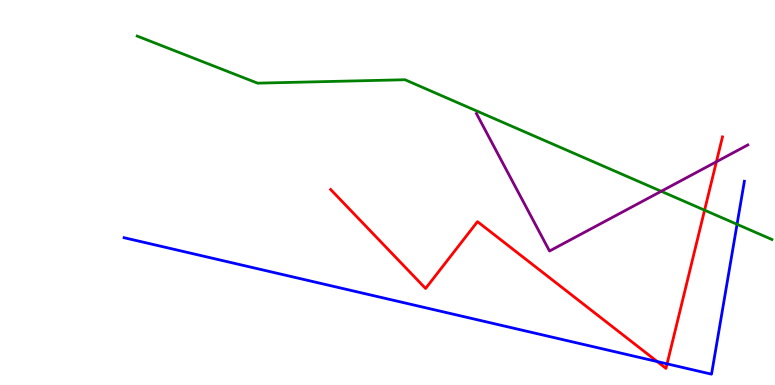[{'lines': ['blue', 'red'], 'intersections': [{'x': 8.48, 'y': 0.609}, {'x': 8.61, 'y': 0.55}]}, {'lines': ['green', 'red'], 'intersections': [{'x': 9.09, 'y': 4.54}]}, {'lines': ['purple', 'red'], 'intersections': [{'x': 9.24, 'y': 5.8}]}, {'lines': ['blue', 'green'], 'intersections': [{'x': 9.51, 'y': 4.17}]}, {'lines': ['blue', 'purple'], 'intersections': []}, {'lines': ['green', 'purple'], 'intersections': [{'x': 8.53, 'y': 5.03}]}]